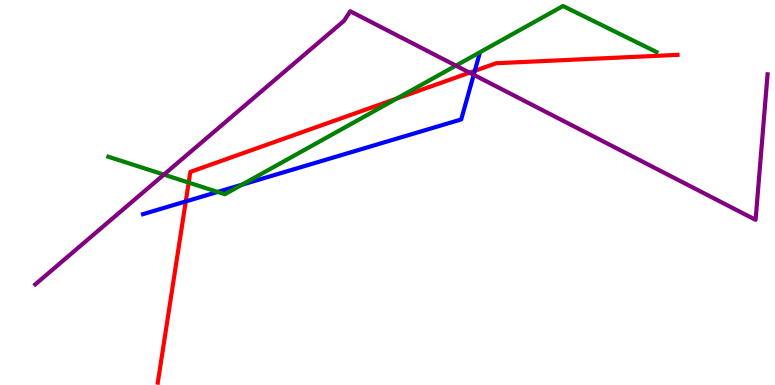[{'lines': ['blue', 'red'], 'intersections': [{'x': 2.4, 'y': 4.77}, {'x': 6.13, 'y': 8.16}]}, {'lines': ['green', 'red'], 'intersections': [{'x': 2.43, 'y': 5.26}, {'x': 5.12, 'y': 7.44}]}, {'lines': ['purple', 'red'], 'intersections': [{'x': 6.06, 'y': 8.11}]}, {'lines': ['blue', 'green'], 'intersections': [{'x': 2.81, 'y': 5.01}, {'x': 3.12, 'y': 5.2}]}, {'lines': ['blue', 'purple'], 'intersections': [{'x': 6.11, 'y': 8.06}]}, {'lines': ['green', 'purple'], 'intersections': [{'x': 2.11, 'y': 5.46}, {'x': 5.88, 'y': 8.3}]}]